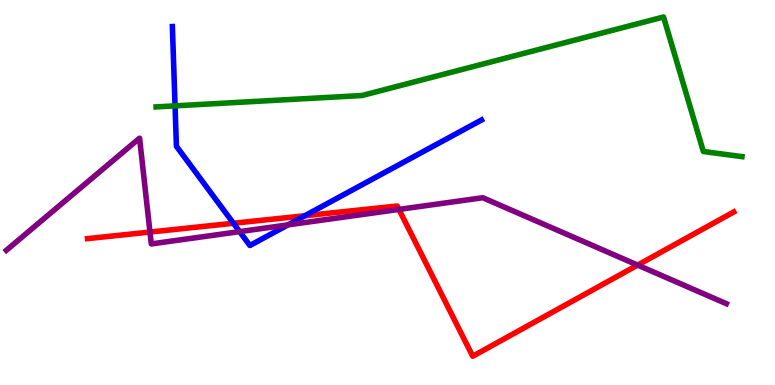[{'lines': ['blue', 'red'], 'intersections': [{'x': 3.01, 'y': 4.2}, {'x': 3.93, 'y': 4.4}]}, {'lines': ['green', 'red'], 'intersections': []}, {'lines': ['purple', 'red'], 'intersections': [{'x': 1.94, 'y': 3.97}, {'x': 5.15, 'y': 4.56}, {'x': 8.23, 'y': 3.11}]}, {'lines': ['blue', 'green'], 'intersections': [{'x': 2.26, 'y': 7.25}]}, {'lines': ['blue', 'purple'], 'intersections': [{'x': 3.09, 'y': 3.98}, {'x': 3.72, 'y': 4.16}]}, {'lines': ['green', 'purple'], 'intersections': []}]